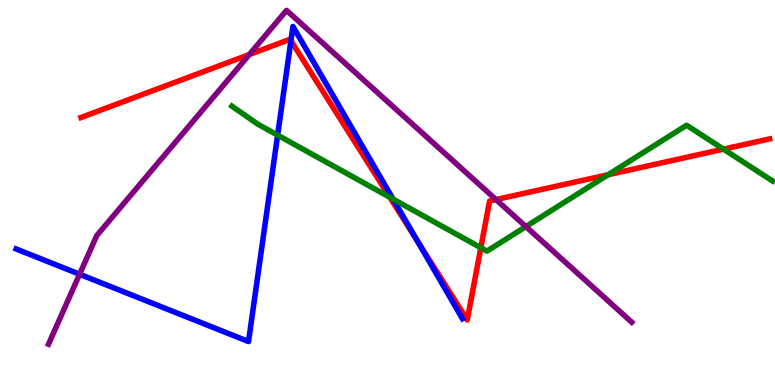[{'lines': ['blue', 'red'], 'intersections': [{'x': 3.75, 'y': 8.94}, {'x': 5.38, 'y': 3.75}]}, {'lines': ['green', 'red'], 'intersections': [{'x': 5.03, 'y': 4.88}, {'x': 6.2, 'y': 3.57}, {'x': 7.85, 'y': 5.46}, {'x': 9.34, 'y': 6.13}]}, {'lines': ['purple', 'red'], 'intersections': [{'x': 3.22, 'y': 8.58}, {'x': 6.4, 'y': 4.82}]}, {'lines': ['blue', 'green'], 'intersections': [{'x': 3.58, 'y': 6.49}, {'x': 5.07, 'y': 4.83}]}, {'lines': ['blue', 'purple'], 'intersections': [{'x': 1.03, 'y': 2.88}]}, {'lines': ['green', 'purple'], 'intersections': [{'x': 6.79, 'y': 4.11}]}]